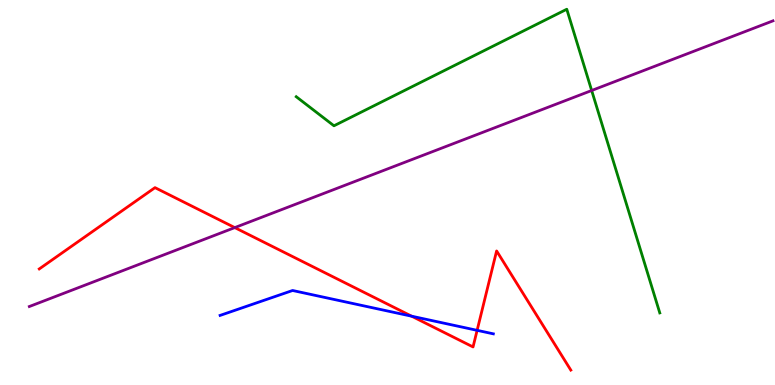[{'lines': ['blue', 'red'], 'intersections': [{'x': 5.31, 'y': 1.79}, {'x': 6.16, 'y': 1.42}]}, {'lines': ['green', 'red'], 'intersections': []}, {'lines': ['purple', 'red'], 'intersections': [{'x': 3.03, 'y': 4.09}]}, {'lines': ['blue', 'green'], 'intersections': []}, {'lines': ['blue', 'purple'], 'intersections': []}, {'lines': ['green', 'purple'], 'intersections': [{'x': 7.63, 'y': 7.65}]}]